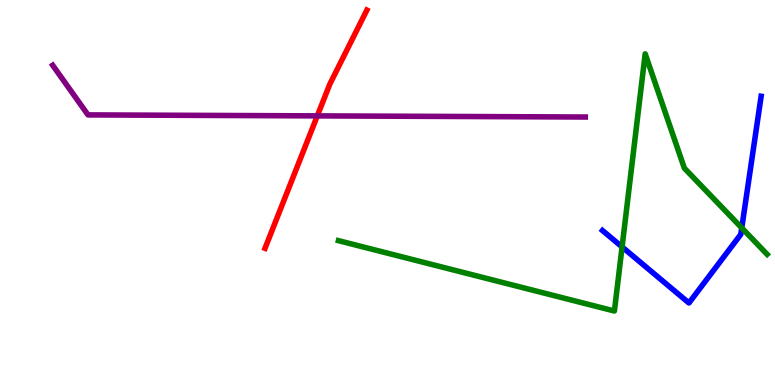[{'lines': ['blue', 'red'], 'intersections': []}, {'lines': ['green', 'red'], 'intersections': []}, {'lines': ['purple', 'red'], 'intersections': [{'x': 4.09, 'y': 6.99}]}, {'lines': ['blue', 'green'], 'intersections': [{'x': 8.03, 'y': 3.59}, {'x': 9.57, 'y': 4.08}]}, {'lines': ['blue', 'purple'], 'intersections': []}, {'lines': ['green', 'purple'], 'intersections': []}]